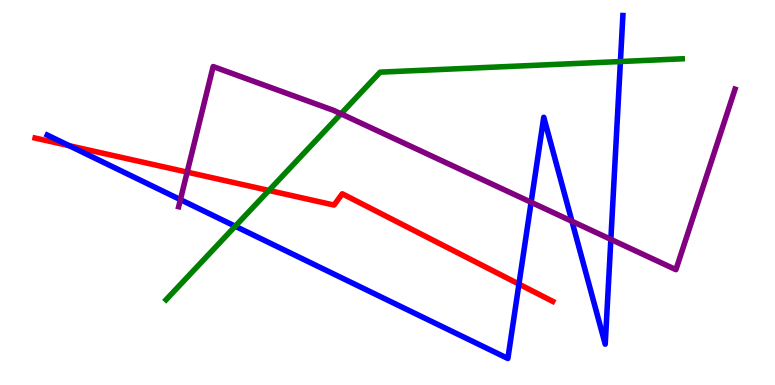[{'lines': ['blue', 'red'], 'intersections': [{'x': 0.893, 'y': 6.22}, {'x': 6.7, 'y': 2.62}]}, {'lines': ['green', 'red'], 'intersections': [{'x': 3.47, 'y': 5.05}]}, {'lines': ['purple', 'red'], 'intersections': [{'x': 2.42, 'y': 5.53}]}, {'lines': ['blue', 'green'], 'intersections': [{'x': 3.04, 'y': 4.12}, {'x': 8.01, 'y': 8.4}]}, {'lines': ['blue', 'purple'], 'intersections': [{'x': 2.33, 'y': 4.81}, {'x': 6.85, 'y': 4.75}, {'x': 7.38, 'y': 4.25}, {'x': 7.88, 'y': 3.78}]}, {'lines': ['green', 'purple'], 'intersections': [{'x': 4.4, 'y': 7.04}]}]